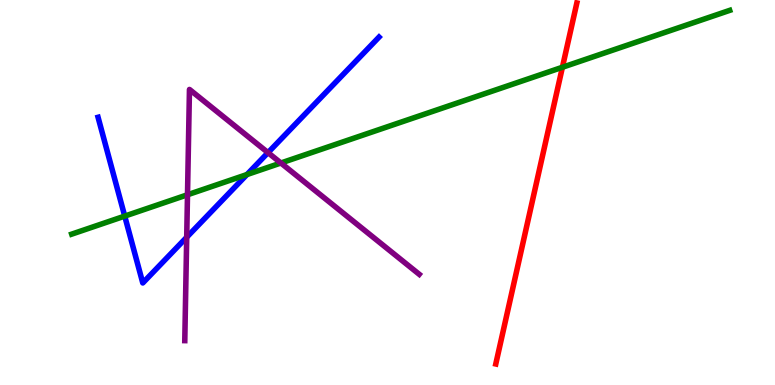[{'lines': ['blue', 'red'], 'intersections': []}, {'lines': ['green', 'red'], 'intersections': [{'x': 7.26, 'y': 8.25}]}, {'lines': ['purple', 'red'], 'intersections': []}, {'lines': ['blue', 'green'], 'intersections': [{'x': 1.61, 'y': 4.39}, {'x': 3.19, 'y': 5.47}]}, {'lines': ['blue', 'purple'], 'intersections': [{'x': 2.41, 'y': 3.84}, {'x': 3.46, 'y': 6.04}]}, {'lines': ['green', 'purple'], 'intersections': [{'x': 2.42, 'y': 4.94}, {'x': 3.62, 'y': 5.77}]}]